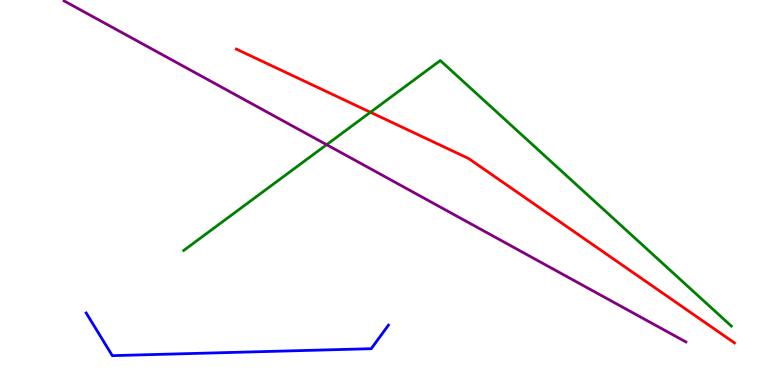[{'lines': ['blue', 'red'], 'intersections': []}, {'lines': ['green', 'red'], 'intersections': [{'x': 4.78, 'y': 7.08}]}, {'lines': ['purple', 'red'], 'intersections': []}, {'lines': ['blue', 'green'], 'intersections': []}, {'lines': ['blue', 'purple'], 'intersections': []}, {'lines': ['green', 'purple'], 'intersections': [{'x': 4.21, 'y': 6.24}]}]